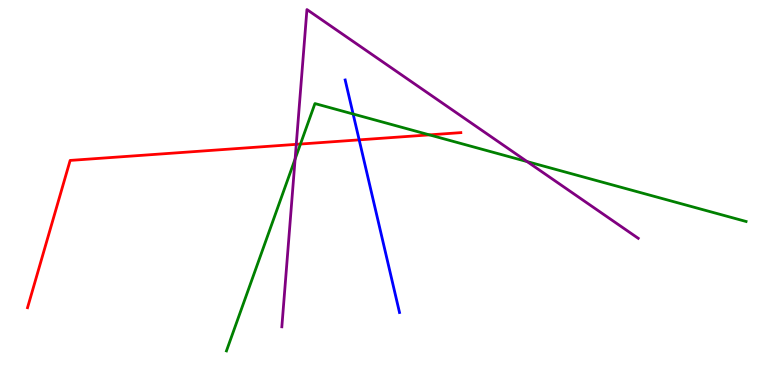[{'lines': ['blue', 'red'], 'intersections': [{'x': 4.63, 'y': 6.37}]}, {'lines': ['green', 'red'], 'intersections': [{'x': 3.88, 'y': 6.26}, {'x': 5.54, 'y': 6.5}]}, {'lines': ['purple', 'red'], 'intersections': [{'x': 3.82, 'y': 6.25}]}, {'lines': ['blue', 'green'], 'intersections': [{'x': 4.56, 'y': 7.04}]}, {'lines': ['blue', 'purple'], 'intersections': []}, {'lines': ['green', 'purple'], 'intersections': [{'x': 3.81, 'y': 5.87}, {'x': 6.8, 'y': 5.8}]}]